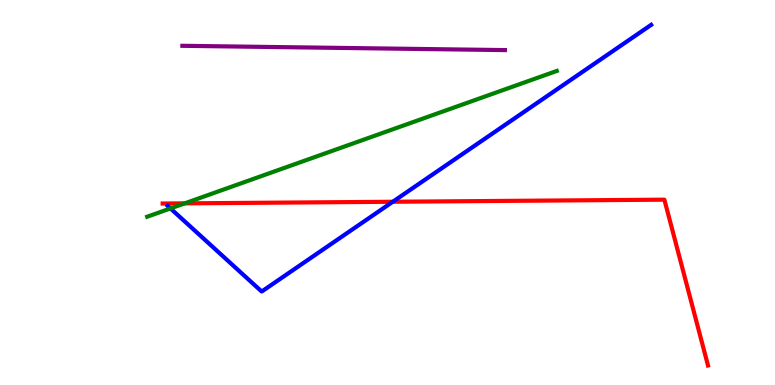[{'lines': ['blue', 'red'], 'intersections': [{'x': 5.07, 'y': 4.76}]}, {'lines': ['green', 'red'], 'intersections': [{'x': 2.38, 'y': 4.72}]}, {'lines': ['purple', 'red'], 'intersections': []}, {'lines': ['blue', 'green'], 'intersections': [{'x': 2.2, 'y': 4.59}]}, {'lines': ['blue', 'purple'], 'intersections': []}, {'lines': ['green', 'purple'], 'intersections': []}]